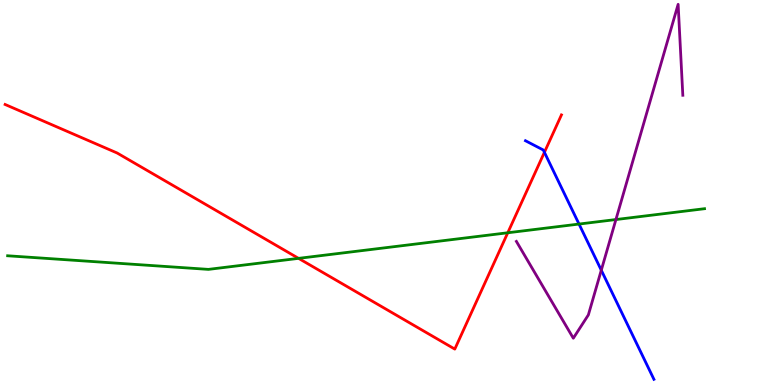[{'lines': ['blue', 'red'], 'intersections': [{'x': 7.02, 'y': 6.04}]}, {'lines': ['green', 'red'], 'intersections': [{'x': 3.85, 'y': 3.29}, {'x': 6.55, 'y': 3.95}]}, {'lines': ['purple', 'red'], 'intersections': []}, {'lines': ['blue', 'green'], 'intersections': [{'x': 7.47, 'y': 4.18}]}, {'lines': ['blue', 'purple'], 'intersections': [{'x': 7.76, 'y': 2.98}]}, {'lines': ['green', 'purple'], 'intersections': [{'x': 7.95, 'y': 4.3}]}]